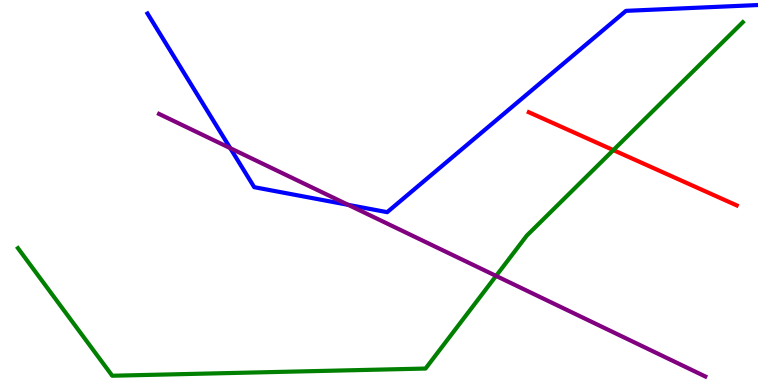[{'lines': ['blue', 'red'], 'intersections': []}, {'lines': ['green', 'red'], 'intersections': [{'x': 7.91, 'y': 6.1}]}, {'lines': ['purple', 'red'], 'intersections': []}, {'lines': ['blue', 'green'], 'intersections': []}, {'lines': ['blue', 'purple'], 'intersections': [{'x': 2.97, 'y': 6.15}, {'x': 4.49, 'y': 4.68}]}, {'lines': ['green', 'purple'], 'intersections': [{'x': 6.4, 'y': 2.83}]}]